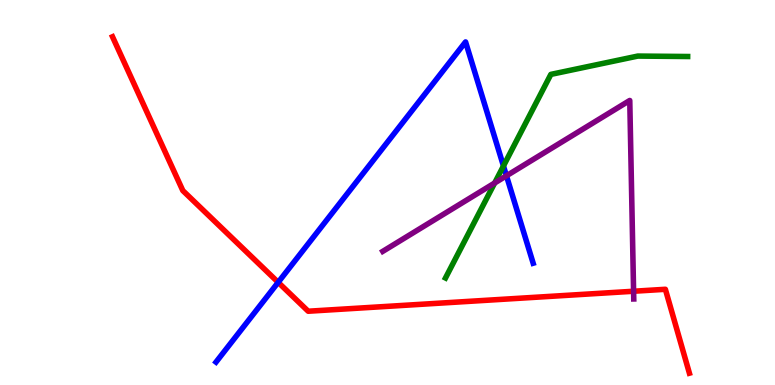[{'lines': ['blue', 'red'], 'intersections': [{'x': 3.59, 'y': 2.67}]}, {'lines': ['green', 'red'], 'intersections': []}, {'lines': ['purple', 'red'], 'intersections': [{'x': 8.18, 'y': 2.44}]}, {'lines': ['blue', 'green'], 'intersections': [{'x': 6.5, 'y': 5.69}]}, {'lines': ['blue', 'purple'], 'intersections': [{'x': 6.53, 'y': 5.43}]}, {'lines': ['green', 'purple'], 'intersections': [{'x': 6.38, 'y': 5.25}]}]